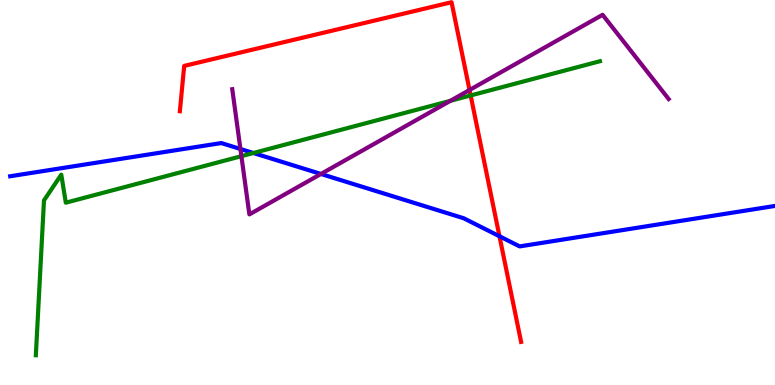[{'lines': ['blue', 'red'], 'intersections': [{'x': 6.44, 'y': 3.86}]}, {'lines': ['green', 'red'], 'intersections': [{'x': 6.07, 'y': 7.52}]}, {'lines': ['purple', 'red'], 'intersections': [{'x': 6.06, 'y': 7.66}]}, {'lines': ['blue', 'green'], 'intersections': [{'x': 3.27, 'y': 6.03}]}, {'lines': ['blue', 'purple'], 'intersections': [{'x': 3.1, 'y': 6.13}, {'x': 4.14, 'y': 5.48}]}, {'lines': ['green', 'purple'], 'intersections': [{'x': 3.12, 'y': 5.94}, {'x': 5.81, 'y': 7.38}]}]